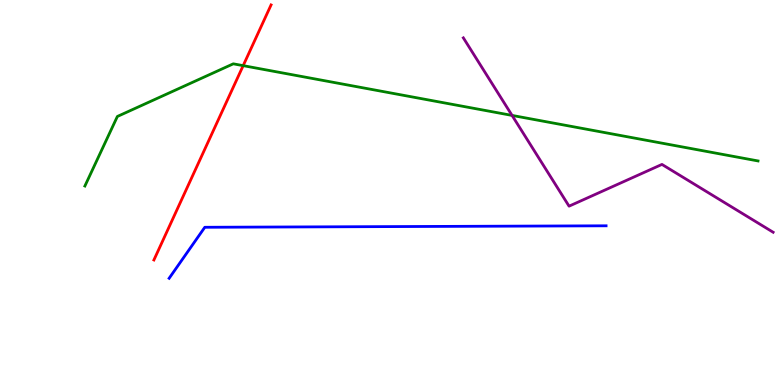[{'lines': ['blue', 'red'], 'intersections': []}, {'lines': ['green', 'red'], 'intersections': [{'x': 3.14, 'y': 8.29}]}, {'lines': ['purple', 'red'], 'intersections': []}, {'lines': ['blue', 'green'], 'intersections': []}, {'lines': ['blue', 'purple'], 'intersections': []}, {'lines': ['green', 'purple'], 'intersections': [{'x': 6.61, 'y': 7.0}]}]